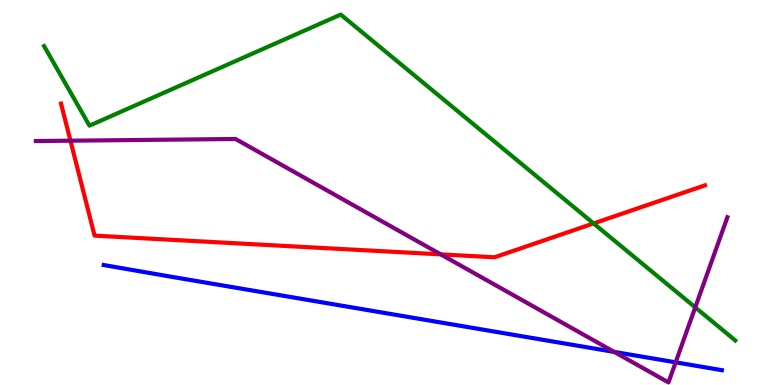[{'lines': ['blue', 'red'], 'intersections': []}, {'lines': ['green', 'red'], 'intersections': [{'x': 7.66, 'y': 4.2}]}, {'lines': ['purple', 'red'], 'intersections': [{'x': 0.909, 'y': 6.35}, {'x': 5.69, 'y': 3.39}]}, {'lines': ['blue', 'green'], 'intersections': []}, {'lines': ['blue', 'purple'], 'intersections': [{'x': 7.93, 'y': 0.86}, {'x': 8.72, 'y': 0.589}]}, {'lines': ['green', 'purple'], 'intersections': [{'x': 8.97, 'y': 2.02}]}]